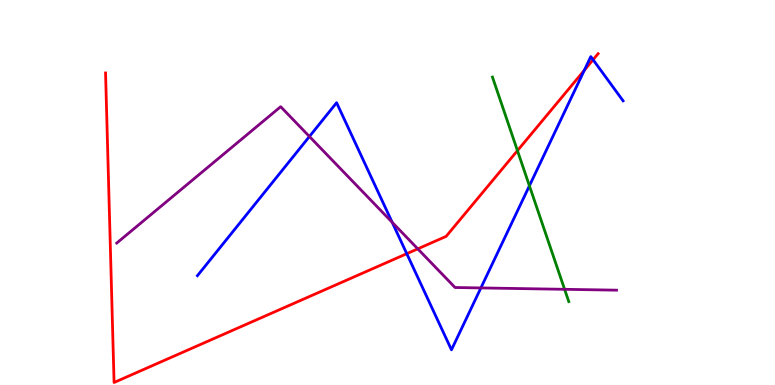[{'lines': ['blue', 'red'], 'intersections': [{'x': 5.25, 'y': 3.41}, {'x': 7.54, 'y': 8.17}, {'x': 7.65, 'y': 8.45}]}, {'lines': ['green', 'red'], 'intersections': [{'x': 6.68, 'y': 6.09}]}, {'lines': ['purple', 'red'], 'intersections': [{'x': 5.39, 'y': 3.54}]}, {'lines': ['blue', 'green'], 'intersections': [{'x': 6.83, 'y': 5.17}]}, {'lines': ['blue', 'purple'], 'intersections': [{'x': 3.99, 'y': 6.45}, {'x': 5.06, 'y': 4.22}, {'x': 6.2, 'y': 2.52}]}, {'lines': ['green', 'purple'], 'intersections': [{'x': 7.29, 'y': 2.49}]}]